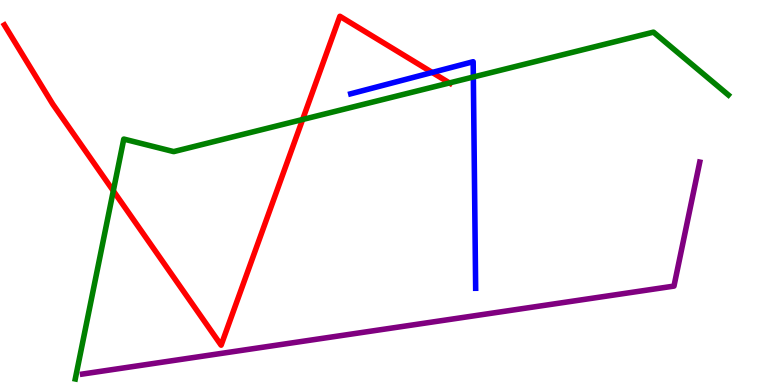[{'lines': ['blue', 'red'], 'intersections': [{'x': 5.58, 'y': 8.12}]}, {'lines': ['green', 'red'], 'intersections': [{'x': 1.46, 'y': 5.04}, {'x': 3.9, 'y': 6.9}, {'x': 5.8, 'y': 7.85}]}, {'lines': ['purple', 'red'], 'intersections': []}, {'lines': ['blue', 'green'], 'intersections': [{'x': 6.11, 'y': 8.0}]}, {'lines': ['blue', 'purple'], 'intersections': []}, {'lines': ['green', 'purple'], 'intersections': []}]